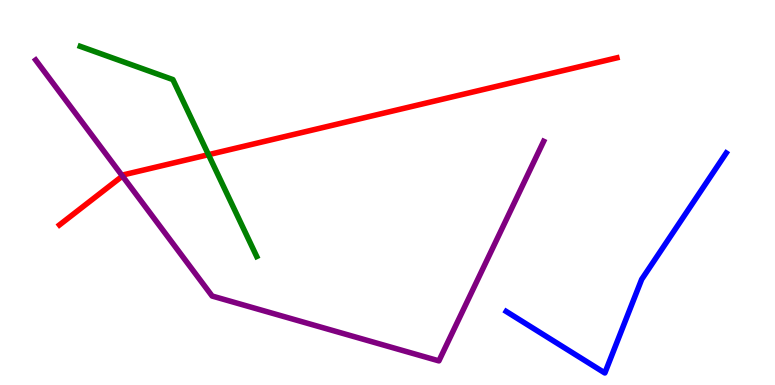[{'lines': ['blue', 'red'], 'intersections': []}, {'lines': ['green', 'red'], 'intersections': [{'x': 2.69, 'y': 5.98}]}, {'lines': ['purple', 'red'], 'intersections': [{'x': 1.58, 'y': 5.43}]}, {'lines': ['blue', 'green'], 'intersections': []}, {'lines': ['blue', 'purple'], 'intersections': []}, {'lines': ['green', 'purple'], 'intersections': []}]